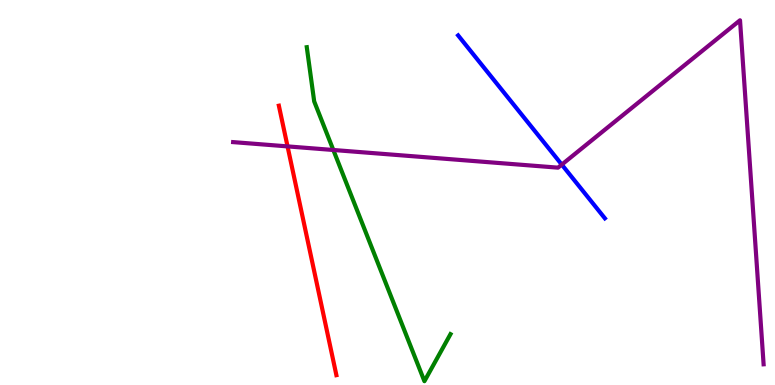[{'lines': ['blue', 'red'], 'intersections': []}, {'lines': ['green', 'red'], 'intersections': []}, {'lines': ['purple', 'red'], 'intersections': [{'x': 3.71, 'y': 6.2}]}, {'lines': ['blue', 'green'], 'intersections': []}, {'lines': ['blue', 'purple'], 'intersections': [{'x': 7.25, 'y': 5.72}]}, {'lines': ['green', 'purple'], 'intersections': [{'x': 4.3, 'y': 6.1}]}]